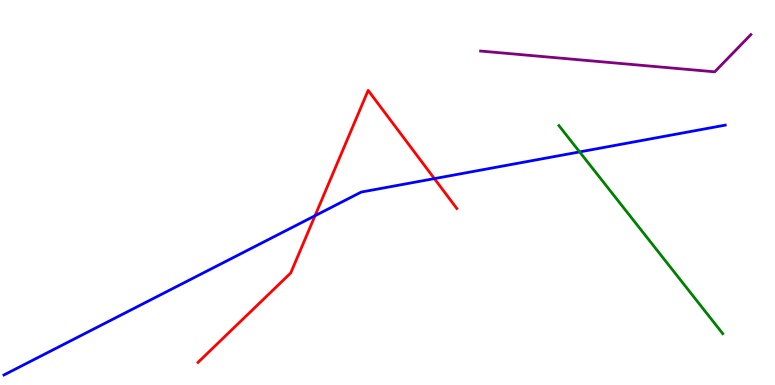[{'lines': ['blue', 'red'], 'intersections': [{'x': 4.06, 'y': 4.4}, {'x': 5.61, 'y': 5.36}]}, {'lines': ['green', 'red'], 'intersections': []}, {'lines': ['purple', 'red'], 'intersections': []}, {'lines': ['blue', 'green'], 'intersections': [{'x': 7.48, 'y': 6.05}]}, {'lines': ['blue', 'purple'], 'intersections': []}, {'lines': ['green', 'purple'], 'intersections': []}]